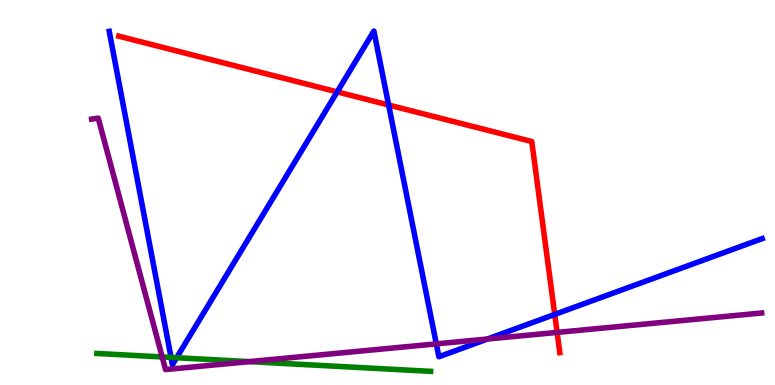[{'lines': ['blue', 'red'], 'intersections': [{'x': 4.35, 'y': 7.61}, {'x': 5.01, 'y': 7.27}, {'x': 7.16, 'y': 1.83}]}, {'lines': ['green', 'red'], 'intersections': []}, {'lines': ['purple', 'red'], 'intersections': [{'x': 7.19, 'y': 1.37}]}, {'lines': ['blue', 'green'], 'intersections': [{'x': 2.21, 'y': 0.716}, {'x': 2.28, 'y': 0.708}]}, {'lines': ['blue', 'purple'], 'intersections': [{'x': 5.63, 'y': 1.07}, {'x': 6.29, 'y': 1.19}]}, {'lines': ['green', 'purple'], 'intersections': [{'x': 2.09, 'y': 0.729}, {'x': 3.22, 'y': 0.607}]}]